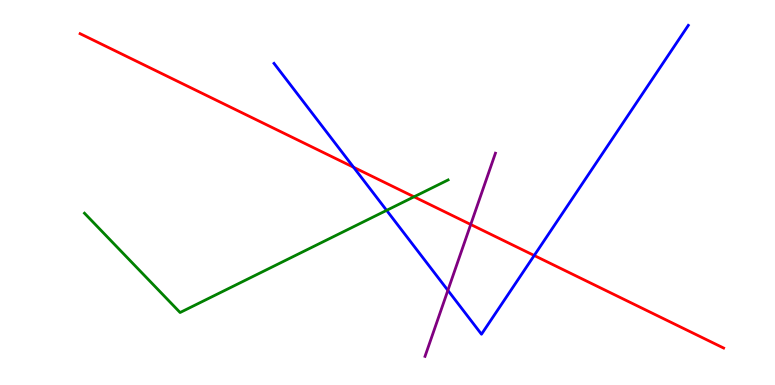[{'lines': ['blue', 'red'], 'intersections': [{'x': 4.56, 'y': 5.65}, {'x': 6.89, 'y': 3.36}]}, {'lines': ['green', 'red'], 'intersections': [{'x': 5.34, 'y': 4.89}]}, {'lines': ['purple', 'red'], 'intersections': [{'x': 6.07, 'y': 4.17}]}, {'lines': ['blue', 'green'], 'intersections': [{'x': 4.99, 'y': 4.54}]}, {'lines': ['blue', 'purple'], 'intersections': [{'x': 5.78, 'y': 2.46}]}, {'lines': ['green', 'purple'], 'intersections': []}]